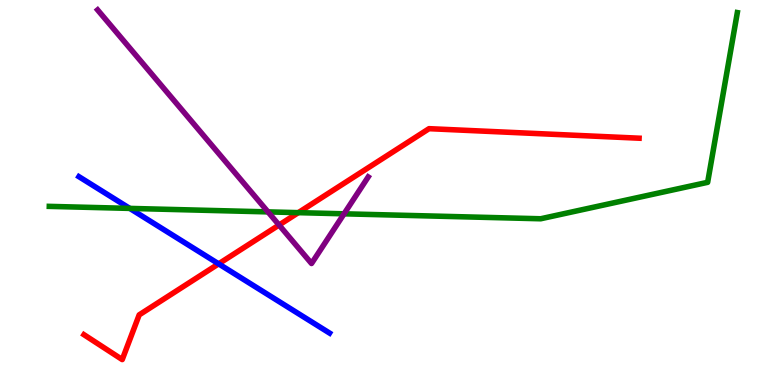[{'lines': ['blue', 'red'], 'intersections': [{'x': 2.82, 'y': 3.15}]}, {'lines': ['green', 'red'], 'intersections': [{'x': 3.85, 'y': 4.48}]}, {'lines': ['purple', 'red'], 'intersections': [{'x': 3.6, 'y': 4.16}]}, {'lines': ['blue', 'green'], 'intersections': [{'x': 1.67, 'y': 4.59}]}, {'lines': ['blue', 'purple'], 'intersections': []}, {'lines': ['green', 'purple'], 'intersections': [{'x': 3.46, 'y': 4.5}, {'x': 4.44, 'y': 4.45}]}]